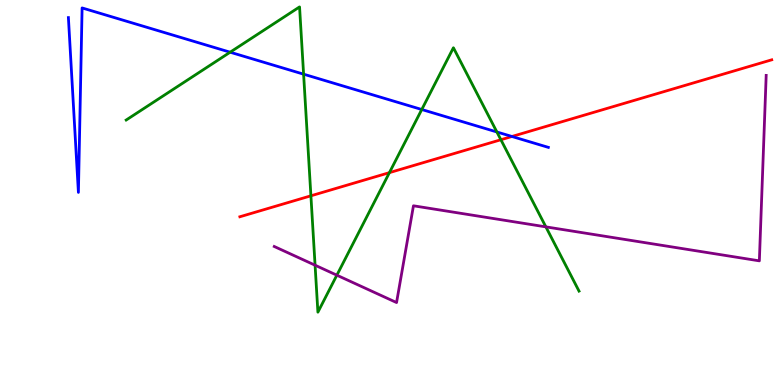[{'lines': ['blue', 'red'], 'intersections': [{'x': 6.61, 'y': 6.45}]}, {'lines': ['green', 'red'], 'intersections': [{'x': 4.01, 'y': 4.91}, {'x': 5.02, 'y': 5.52}, {'x': 6.46, 'y': 6.37}]}, {'lines': ['purple', 'red'], 'intersections': []}, {'lines': ['blue', 'green'], 'intersections': [{'x': 2.97, 'y': 8.64}, {'x': 3.92, 'y': 8.07}, {'x': 5.44, 'y': 7.16}, {'x': 6.41, 'y': 6.57}]}, {'lines': ['blue', 'purple'], 'intersections': []}, {'lines': ['green', 'purple'], 'intersections': [{'x': 4.07, 'y': 3.11}, {'x': 4.35, 'y': 2.85}, {'x': 7.04, 'y': 4.11}]}]